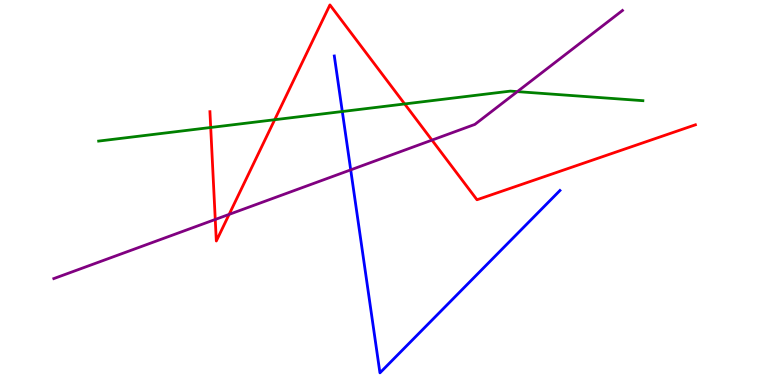[{'lines': ['blue', 'red'], 'intersections': []}, {'lines': ['green', 'red'], 'intersections': [{'x': 2.72, 'y': 6.69}, {'x': 3.54, 'y': 6.89}, {'x': 5.22, 'y': 7.3}]}, {'lines': ['purple', 'red'], 'intersections': [{'x': 2.78, 'y': 4.3}, {'x': 2.96, 'y': 4.43}, {'x': 5.57, 'y': 6.36}]}, {'lines': ['blue', 'green'], 'intersections': [{'x': 4.42, 'y': 7.1}]}, {'lines': ['blue', 'purple'], 'intersections': [{'x': 4.53, 'y': 5.59}]}, {'lines': ['green', 'purple'], 'intersections': [{'x': 6.68, 'y': 7.62}]}]